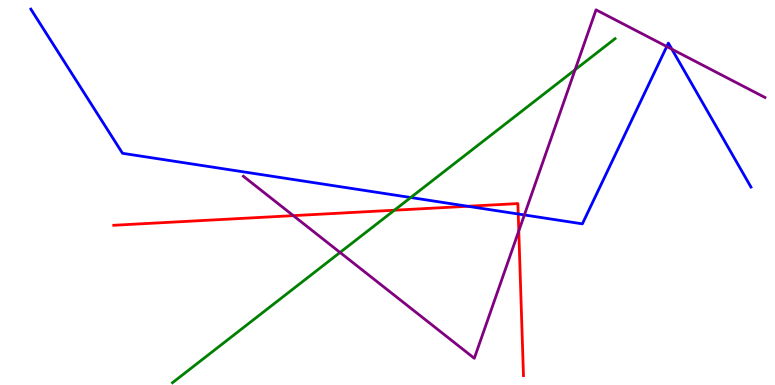[{'lines': ['blue', 'red'], 'intersections': [{'x': 6.04, 'y': 4.64}, {'x': 6.69, 'y': 4.44}]}, {'lines': ['green', 'red'], 'intersections': [{'x': 5.09, 'y': 4.54}]}, {'lines': ['purple', 'red'], 'intersections': [{'x': 3.78, 'y': 4.4}, {'x': 6.69, 'y': 4.0}]}, {'lines': ['blue', 'green'], 'intersections': [{'x': 5.3, 'y': 4.87}]}, {'lines': ['blue', 'purple'], 'intersections': [{'x': 6.77, 'y': 4.42}, {'x': 8.6, 'y': 8.79}, {'x': 8.67, 'y': 8.72}]}, {'lines': ['green', 'purple'], 'intersections': [{'x': 4.39, 'y': 3.44}, {'x': 7.42, 'y': 8.19}]}]